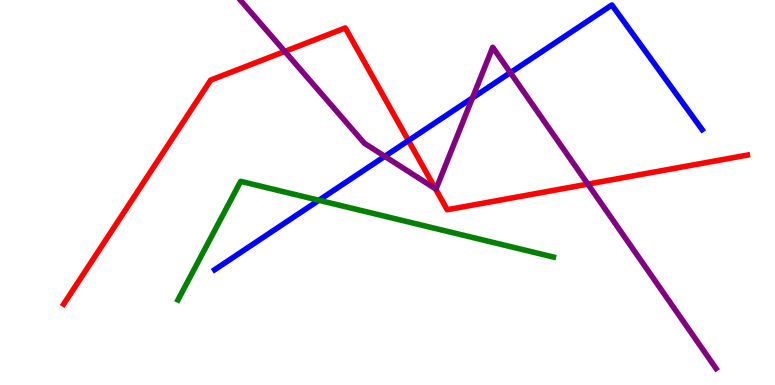[{'lines': ['blue', 'red'], 'intersections': [{'x': 5.27, 'y': 6.35}]}, {'lines': ['green', 'red'], 'intersections': []}, {'lines': ['purple', 'red'], 'intersections': [{'x': 3.67, 'y': 8.66}, {'x': 5.62, 'y': 5.1}, {'x': 7.59, 'y': 5.22}]}, {'lines': ['blue', 'green'], 'intersections': [{'x': 4.11, 'y': 4.8}]}, {'lines': ['blue', 'purple'], 'intersections': [{'x': 4.97, 'y': 5.94}, {'x': 6.1, 'y': 7.46}, {'x': 6.59, 'y': 8.11}]}, {'lines': ['green', 'purple'], 'intersections': []}]